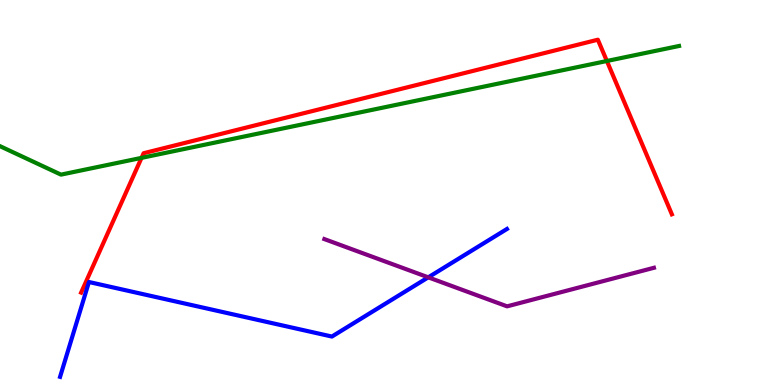[{'lines': ['blue', 'red'], 'intersections': []}, {'lines': ['green', 'red'], 'intersections': [{'x': 1.83, 'y': 5.9}, {'x': 7.83, 'y': 8.42}]}, {'lines': ['purple', 'red'], 'intersections': []}, {'lines': ['blue', 'green'], 'intersections': []}, {'lines': ['blue', 'purple'], 'intersections': [{'x': 5.53, 'y': 2.8}]}, {'lines': ['green', 'purple'], 'intersections': []}]